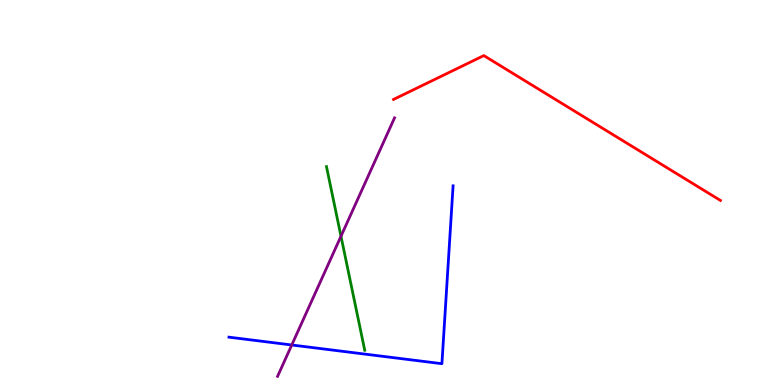[{'lines': ['blue', 'red'], 'intersections': []}, {'lines': ['green', 'red'], 'intersections': []}, {'lines': ['purple', 'red'], 'intersections': []}, {'lines': ['blue', 'green'], 'intersections': []}, {'lines': ['blue', 'purple'], 'intersections': [{'x': 3.76, 'y': 1.04}]}, {'lines': ['green', 'purple'], 'intersections': [{'x': 4.4, 'y': 3.86}]}]